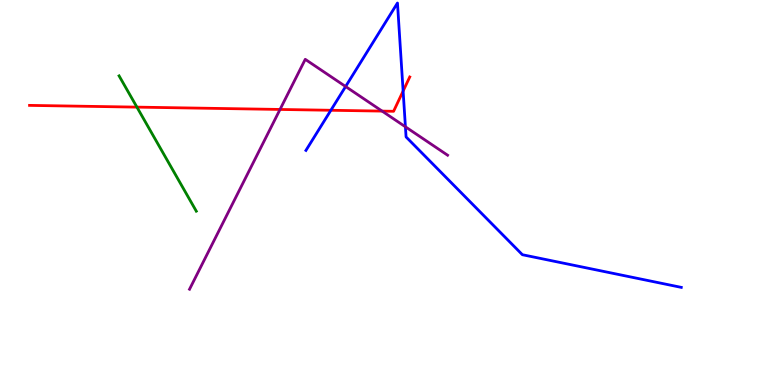[{'lines': ['blue', 'red'], 'intersections': [{'x': 4.27, 'y': 7.14}, {'x': 5.2, 'y': 7.64}]}, {'lines': ['green', 'red'], 'intersections': [{'x': 1.77, 'y': 7.22}]}, {'lines': ['purple', 'red'], 'intersections': [{'x': 3.61, 'y': 7.16}, {'x': 4.93, 'y': 7.11}]}, {'lines': ['blue', 'green'], 'intersections': []}, {'lines': ['blue', 'purple'], 'intersections': [{'x': 4.46, 'y': 7.75}, {'x': 5.23, 'y': 6.71}]}, {'lines': ['green', 'purple'], 'intersections': []}]